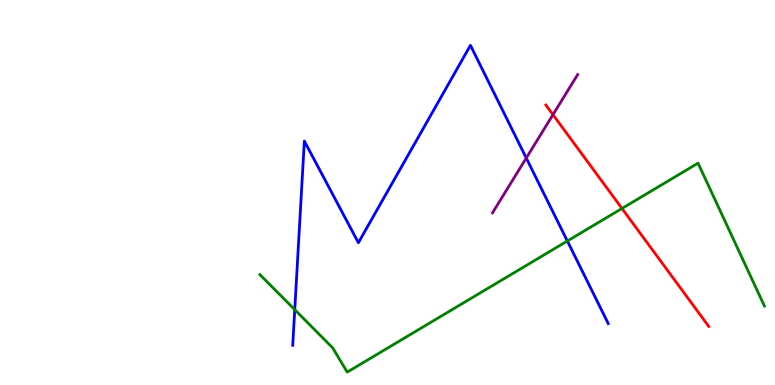[{'lines': ['blue', 'red'], 'intersections': []}, {'lines': ['green', 'red'], 'intersections': [{'x': 8.03, 'y': 4.59}]}, {'lines': ['purple', 'red'], 'intersections': [{'x': 7.14, 'y': 7.02}]}, {'lines': ['blue', 'green'], 'intersections': [{'x': 3.8, 'y': 1.96}, {'x': 7.32, 'y': 3.74}]}, {'lines': ['blue', 'purple'], 'intersections': [{'x': 6.79, 'y': 5.9}]}, {'lines': ['green', 'purple'], 'intersections': []}]